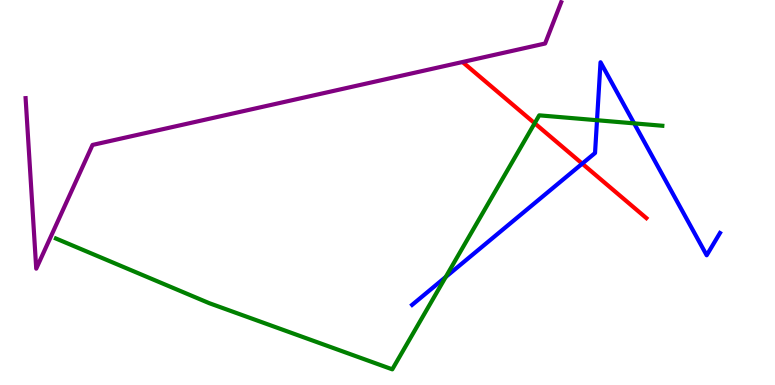[{'lines': ['blue', 'red'], 'intersections': [{'x': 7.51, 'y': 5.75}]}, {'lines': ['green', 'red'], 'intersections': [{'x': 6.9, 'y': 6.8}]}, {'lines': ['purple', 'red'], 'intersections': []}, {'lines': ['blue', 'green'], 'intersections': [{'x': 5.75, 'y': 2.81}, {'x': 7.7, 'y': 6.88}, {'x': 8.18, 'y': 6.8}]}, {'lines': ['blue', 'purple'], 'intersections': []}, {'lines': ['green', 'purple'], 'intersections': []}]